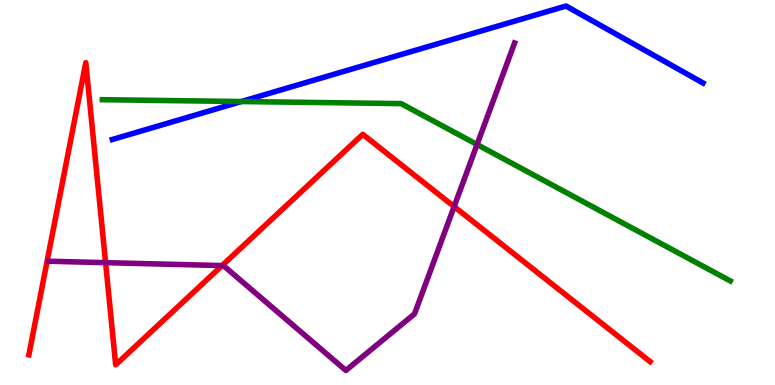[{'lines': ['blue', 'red'], 'intersections': []}, {'lines': ['green', 'red'], 'intersections': []}, {'lines': ['purple', 'red'], 'intersections': [{'x': 1.36, 'y': 3.18}, {'x': 2.87, 'y': 3.1}, {'x': 5.86, 'y': 4.63}]}, {'lines': ['blue', 'green'], 'intersections': [{'x': 3.12, 'y': 7.36}]}, {'lines': ['blue', 'purple'], 'intersections': []}, {'lines': ['green', 'purple'], 'intersections': [{'x': 6.16, 'y': 6.25}]}]